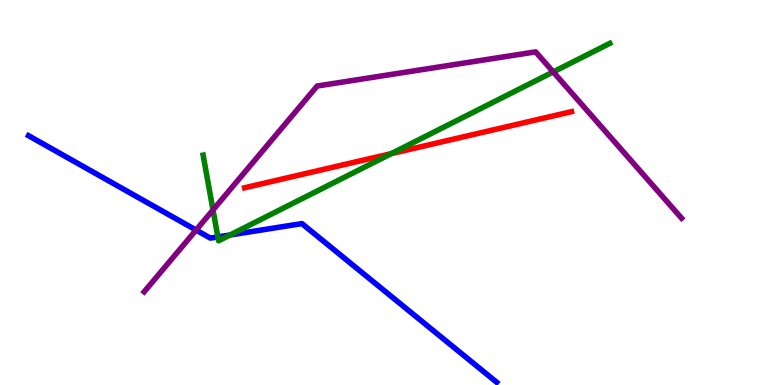[{'lines': ['blue', 'red'], 'intersections': []}, {'lines': ['green', 'red'], 'intersections': [{'x': 5.05, 'y': 6.01}]}, {'lines': ['purple', 'red'], 'intersections': []}, {'lines': ['blue', 'green'], 'intersections': [{'x': 2.81, 'y': 3.85}, {'x': 2.97, 'y': 3.9}]}, {'lines': ['blue', 'purple'], 'intersections': [{'x': 2.53, 'y': 4.02}]}, {'lines': ['green', 'purple'], 'intersections': [{'x': 2.75, 'y': 4.55}, {'x': 7.14, 'y': 8.13}]}]